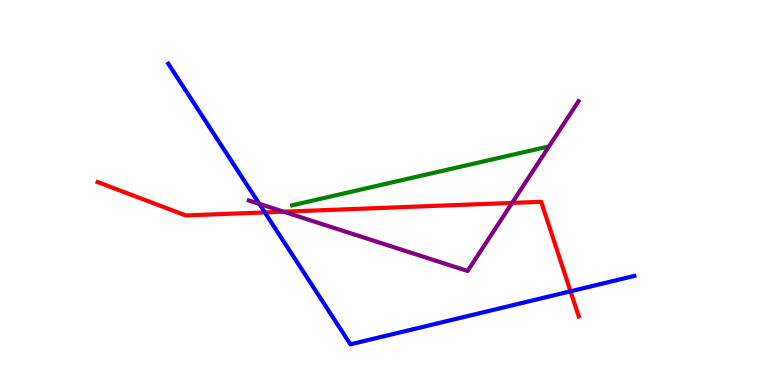[{'lines': ['blue', 'red'], 'intersections': [{'x': 3.42, 'y': 4.48}, {'x': 7.36, 'y': 2.43}]}, {'lines': ['green', 'red'], 'intersections': []}, {'lines': ['purple', 'red'], 'intersections': [{'x': 3.66, 'y': 4.5}, {'x': 6.61, 'y': 4.73}]}, {'lines': ['blue', 'green'], 'intersections': []}, {'lines': ['blue', 'purple'], 'intersections': [{'x': 3.35, 'y': 4.71}]}, {'lines': ['green', 'purple'], 'intersections': []}]